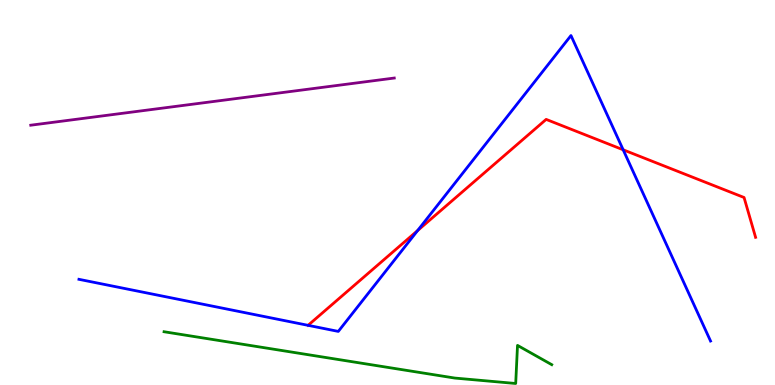[{'lines': ['blue', 'red'], 'intersections': [{'x': 5.39, 'y': 4.01}, {'x': 8.04, 'y': 6.11}]}, {'lines': ['green', 'red'], 'intersections': []}, {'lines': ['purple', 'red'], 'intersections': []}, {'lines': ['blue', 'green'], 'intersections': []}, {'lines': ['blue', 'purple'], 'intersections': []}, {'lines': ['green', 'purple'], 'intersections': []}]